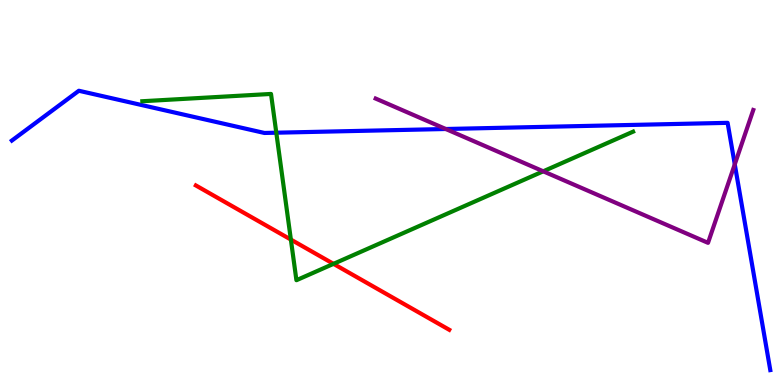[{'lines': ['blue', 'red'], 'intersections': []}, {'lines': ['green', 'red'], 'intersections': [{'x': 3.75, 'y': 3.78}, {'x': 4.3, 'y': 3.15}]}, {'lines': ['purple', 'red'], 'intersections': []}, {'lines': ['blue', 'green'], 'intersections': [{'x': 3.57, 'y': 6.55}]}, {'lines': ['blue', 'purple'], 'intersections': [{'x': 5.75, 'y': 6.65}, {'x': 9.48, 'y': 5.73}]}, {'lines': ['green', 'purple'], 'intersections': [{'x': 7.01, 'y': 5.55}]}]